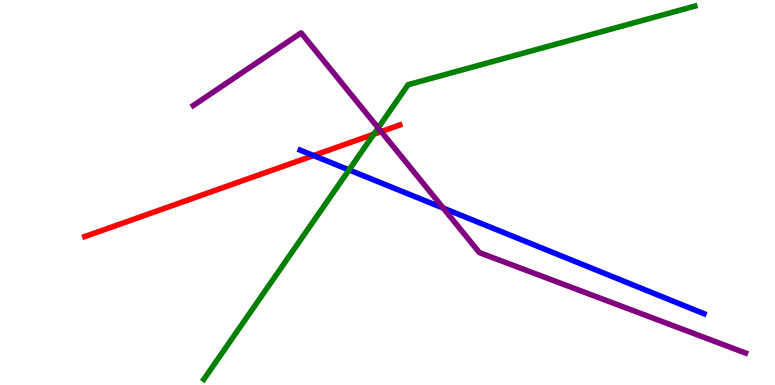[{'lines': ['blue', 'red'], 'intersections': [{'x': 4.05, 'y': 5.96}]}, {'lines': ['green', 'red'], 'intersections': [{'x': 4.82, 'y': 6.51}]}, {'lines': ['purple', 'red'], 'intersections': [{'x': 4.92, 'y': 6.58}]}, {'lines': ['blue', 'green'], 'intersections': [{'x': 4.5, 'y': 5.59}]}, {'lines': ['blue', 'purple'], 'intersections': [{'x': 5.72, 'y': 4.6}]}, {'lines': ['green', 'purple'], 'intersections': [{'x': 4.88, 'y': 6.68}]}]